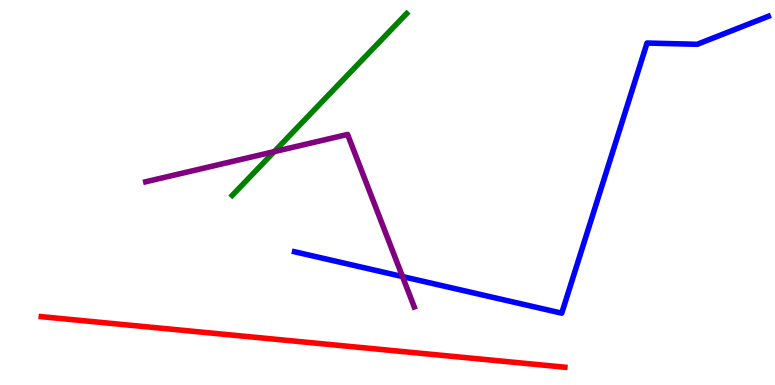[{'lines': ['blue', 'red'], 'intersections': []}, {'lines': ['green', 'red'], 'intersections': []}, {'lines': ['purple', 'red'], 'intersections': []}, {'lines': ['blue', 'green'], 'intersections': []}, {'lines': ['blue', 'purple'], 'intersections': [{'x': 5.19, 'y': 2.82}]}, {'lines': ['green', 'purple'], 'intersections': [{'x': 3.54, 'y': 6.06}]}]